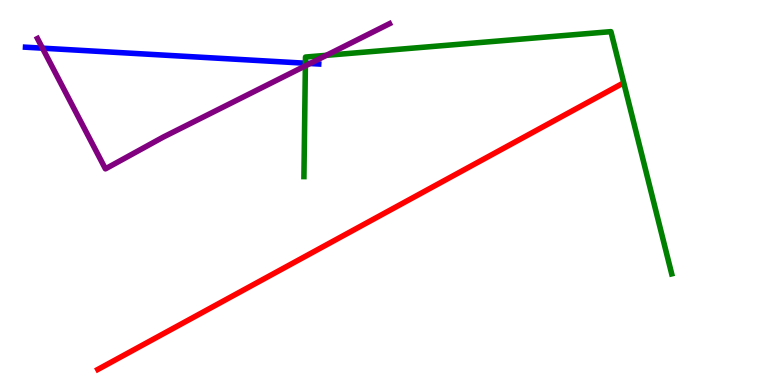[{'lines': ['blue', 'red'], 'intersections': []}, {'lines': ['green', 'red'], 'intersections': []}, {'lines': ['purple', 'red'], 'intersections': []}, {'lines': ['blue', 'green'], 'intersections': [{'x': 3.94, 'y': 8.36}]}, {'lines': ['blue', 'purple'], 'intersections': [{'x': 0.548, 'y': 8.75}, {'x': 4.0, 'y': 8.35}]}, {'lines': ['green', 'purple'], 'intersections': [{'x': 3.94, 'y': 8.29}, {'x': 4.21, 'y': 8.56}]}]